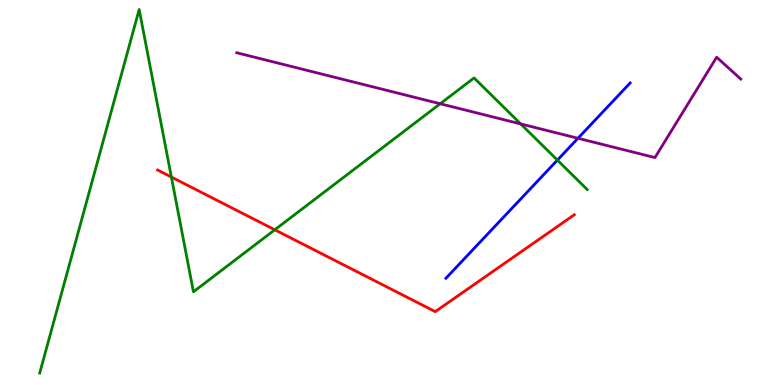[{'lines': ['blue', 'red'], 'intersections': []}, {'lines': ['green', 'red'], 'intersections': [{'x': 2.21, 'y': 5.4}, {'x': 3.55, 'y': 4.03}]}, {'lines': ['purple', 'red'], 'intersections': []}, {'lines': ['blue', 'green'], 'intersections': [{'x': 7.19, 'y': 5.84}]}, {'lines': ['blue', 'purple'], 'intersections': [{'x': 7.46, 'y': 6.41}]}, {'lines': ['green', 'purple'], 'intersections': [{'x': 5.68, 'y': 7.31}, {'x': 6.72, 'y': 6.78}]}]